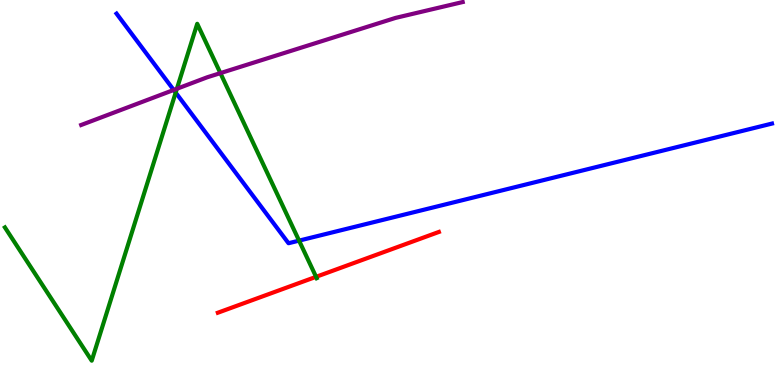[{'lines': ['blue', 'red'], 'intersections': []}, {'lines': ['green', 'red'], 'intersections': [{'x': 4.08, 'y': 2.81}]}, {'lines': ['purple', 'red'], 'intersections': []}, {'lines': ['blue', 'green'], 'intersections': [{'x': 2.27, 'y': 7.6}, {'x': 3.86, 'y': 3.75}]}, {'lines': ['blue', 'purple'], 'intersections': [{'x': 2.24, 'y': 7.66}]}, {'lines': ['green', 'purple'], 'intersections': [{'x': 2.28, 'y': 7.69}, {'x': 2.84, 'y': 8.1}]}]